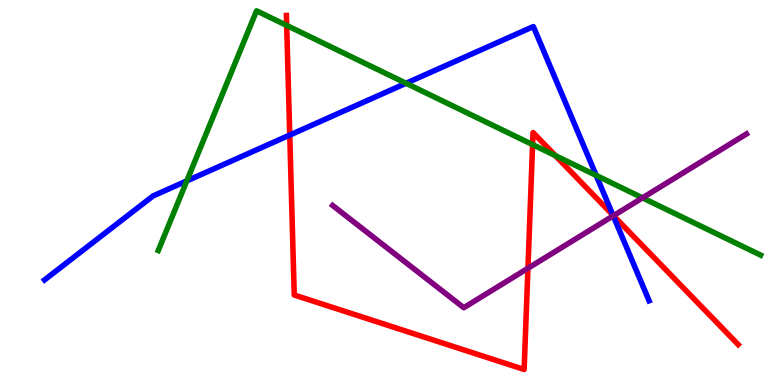[{'lines': ['blue', 'red'], 'intersections': [{'x': 3.74, 'y': 6.49}, {'x': 7.91, 'y': 4.41}]}, {'lines': ['green', 'red'], 'intersections': [{'x': 3.7, 'y': 9.34}, {'x': 6.87, 'y': 6.24}, {'x': 7.17, 'y': 5.96}]}, {'lines': ['purple', 'red'], 'intersections': [{'x': 6.81, 'y': 3.03}, {'x': 7.92, 'y': 4.4}]}, {'lines': ['blue', 'green'], 'intersections': [{'x': 2.41, 'y': 5.3}, {'x': 5.24, 'y': 7.84}, {'x': 7.69, 'y': 5.44}]}, {'lines': ['blue', 'purple'], 'intersections': [{'x': 7.91, 'y': 4.39}]}, {'lines': ['green', 'purple'], 'intersections': [{'x': 8.29, 'y': 4.86}]}]